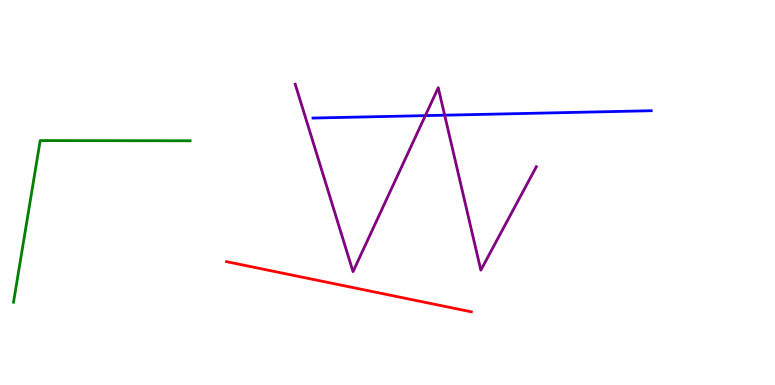[{'lines': ['blue', 'red'], 'intersections': []}, {'lines': ['green', 'red'], 'intersections': []}, {'lines': ['purple', 'red'], 'intersections': []}, {'lines': ['blue', 'green'], 'intersections': []}, {'lines': ['blue', 'purple'], 'intersections': [{'x': 5.49, 'y': 7.0}, {'x': 5.74, 'y': 7.01}]}, {'lines': ['green', 'purple'], 'intersections': []}]